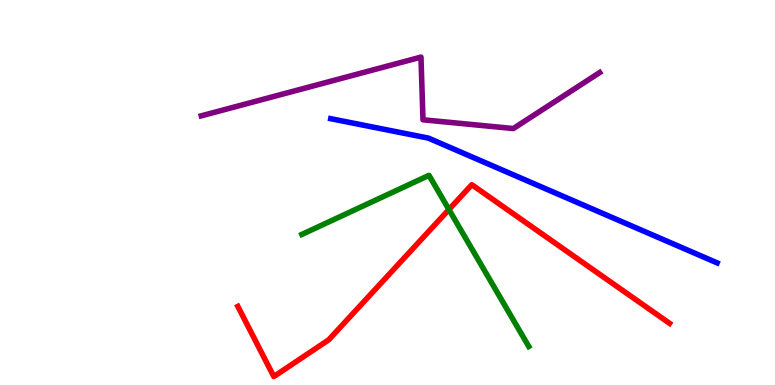[{'lines': ['blue', 'red'], 'intersections': []}, {'lines': ['green', 'red'], 'intersections': [{'x': 5.79, 'y': 4.56}]}, {'lines': ['purple', 'red'], 'intersections': []}, {'lines': ['blue', 'green'], 'intersections': []}, {'lines': ['blue', 'purple'], 'intersections': []}, {'lines': ['green', 'purple'], 'intersections': []}]